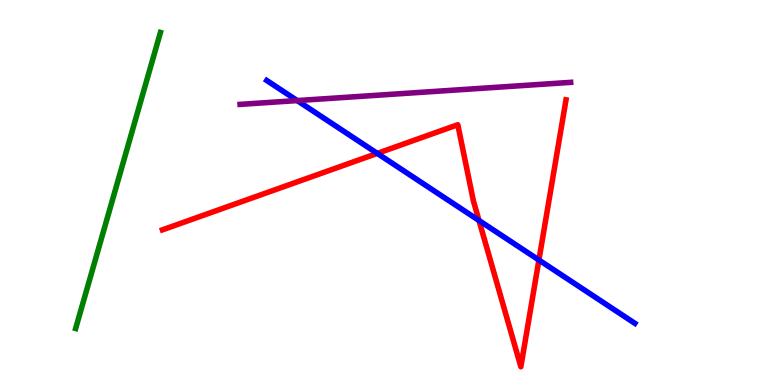[{'lines': ['blue', 'red'], 'intersections': [{'x': 4.87, 'y': 6.02}, {'x': 6.18, 'y': 4.27}, {'x': 6.95, 'y': 3.25}]}, {'lines': ['green', 'red'], 'intersections': []}, {'lines': ['purple', 'red'], 'intersections': []}, {'lines': ['blue', 'green'], 'intersections': []}, {'lines': ['blue', 'purple'], 'intersections': [{'x': 3.84, 'y': 7.39}]}, {'lines': ['green', 'purple'], 'intersections': []}]